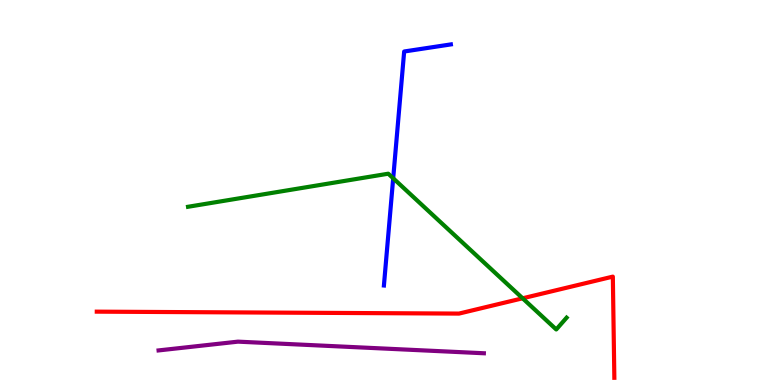[{'lines': ['blue', 'red'], 'intersections': []}, {'lines': ['green', 'red'], 'intersections': [{'x': 6.74, 'y': 2.25}]}, {'lines': ['purple', 'red'], 'intersections': []}, {'lines': ['blue', 'green'], 'intersections': [{'x': 5.07, 'y': 5.37}]}, {'lines': ['blue', 'purple'], 'intersections': []}, {'lines': ['green', 'purple'], 'intersections': []}]